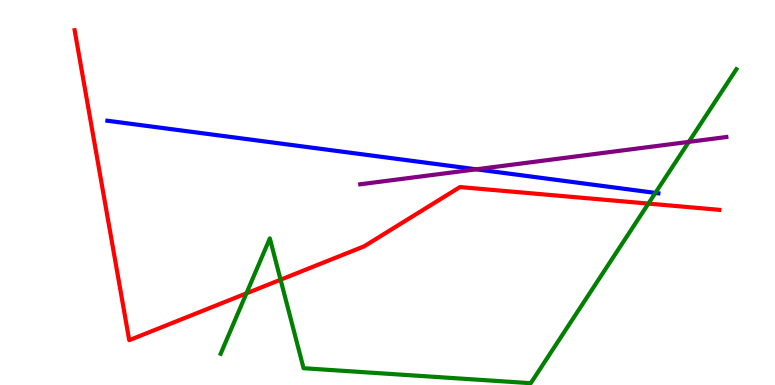[{'lines': ['blue', 'red'], 'intersections': []}, {'lines': ['green', 'red'], 'intersections': [{'x': 3.18, 'y': 2.38}, {'x': 3.62, 'y': 2.74}, {'x': 8.37, 'y': 4.71}]}, {'lines': ['purple', 'red'], 'intersections': []}, {'lines': ['blue', 'green'], 'intersections': [{'x': 8.46, 'y': 4.99}]}, {'lines': ['blue', 'purple'], 'intersections': [{'x': 6.15, 'y': 5.6}]}, {'lines': ['green', 'purple'], 'intersections': [{'x': 8.89, 'y': 6.31}]}]